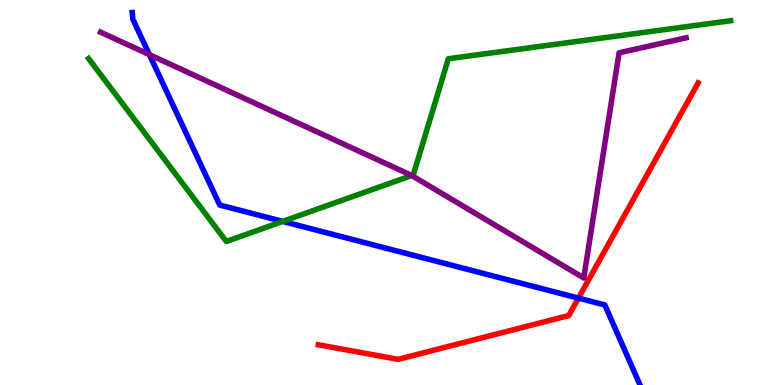[{'lines': ['blue', 'red'], 'intersections': [{'x': 7.46, 'y': 2.26}]}, {'lines': ['green', 'red'], 'intersections': []}, {'lines': ['purple', 'red'], 'intersections': []}, {'lines': ['blue', 'green'], 'intersections': [{'x': 3.65, 'y': 4.25}]}, {'lines': ['blue', 'purple'], 'intersections': [{'x': 1.93, 'y': 8.58}]}, {'lines': ['green', 'purple'], 'intersections': [{'x': 5.31, 'y': 5.44}]}]